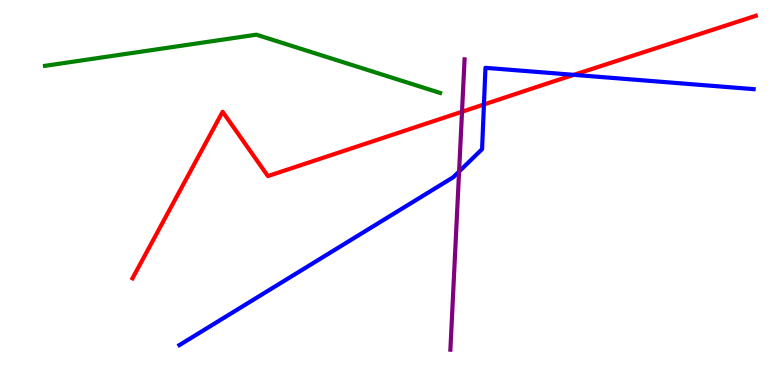[{'lines': ['blue', 'red'], 'intersections': [{'x': 6.24, 'y': 7.29}, {'x': 7.4, 'y': 8.06}]}, {'lines': ['green', 'red'], 'intersections': []}, {'lines': ['purple', 'red'], 'intersections': [{'x': 5.96, 'y': 7.1}]}, {'lines': ['blue', 'green'], 'intersections': []}, {'lines': ['blue', 'purple'], 'intersections': [{'x': 5.92, 'y': 5.54}]}, {'lines': ['green', 'purple'], 'intersections': []}]